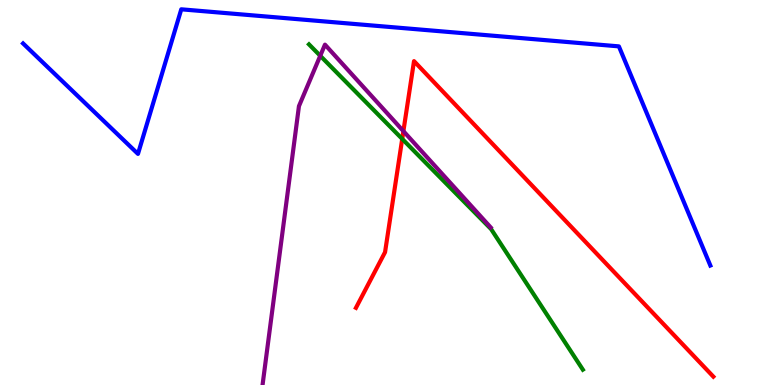[{'lines': ['blue', 'red'], 'intersections': []}, {'lines': ['green', 'red'], 'intersections': [{'x': 5.19, 'y': 6.39}]}, {'lines': ['purple', 'red'], 'intersections': [{'x': 5.21, 'y': 6.59}]}, {'lines': ['blue', 'green'], 'intersections': []}, {'lines': ['blue', 'purple'], 'intersections': []}, {'lines': ['green', 'purple'], 'intersections': [{'x': 4.13, 'y': 8.55}]}]